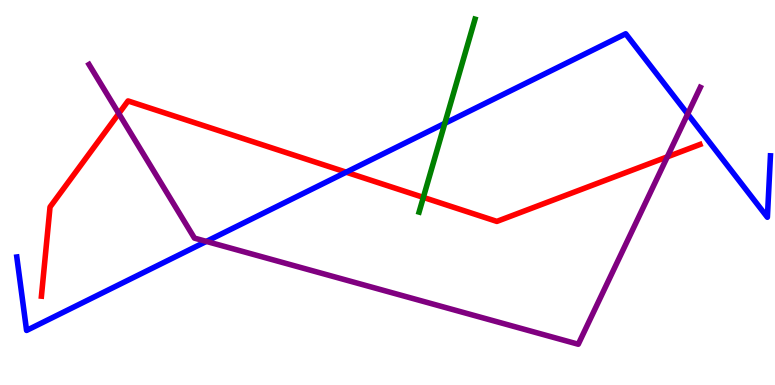[{'lines': ['blue', 'red'], 'intersections': [{'x': 4.47, 'y': 5.53}]}, {'lines': ['green', 'red'], 'intersections': [{'x': 5.46, 'y': 4.87}]}, {'lines': ['purple', 'red'], 'intersections': [{'x': 1.53, 'y': 7.05}, {'x': 8.61, 'y': 5.93}]}, {'lines': ['blue', 'green'], 'intersections': [{'x': 5.74, 'y': 6.8}]}, {'lines': ['blue', 'purple'], 'intersections': [{'x': 2.66, 'y': 3.73}, {'x': 8.87, 'y': 7.04}]}, {'lines': ['green', 'purple'], 'intersections': []}]